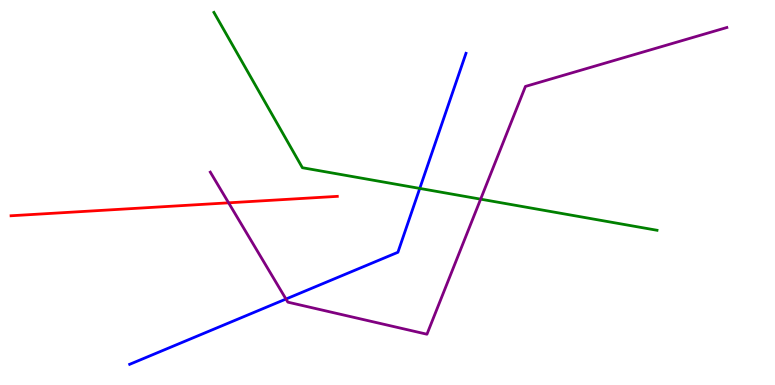[{'lines': ['blue', 'red'], 'intersections': []}, {'lines': ['green', 'red'], 'intersections': []}, {'lines': ['purple', 'red'], 'intersections': [{'x': 2.95, 'y': 4.73}]}, {'lines': ['blue', 'green'], 'intersections': [{'x': 5.42, 'y': 5.11}]}, {'lines': ['blue', 'purple'], 'intersections': [{'x': 3.69, 'y': 2.23}]}, {'lines': ['green', 'purple'], 'intersections': [{'x': 6.2, 'y': 4.83}]}]